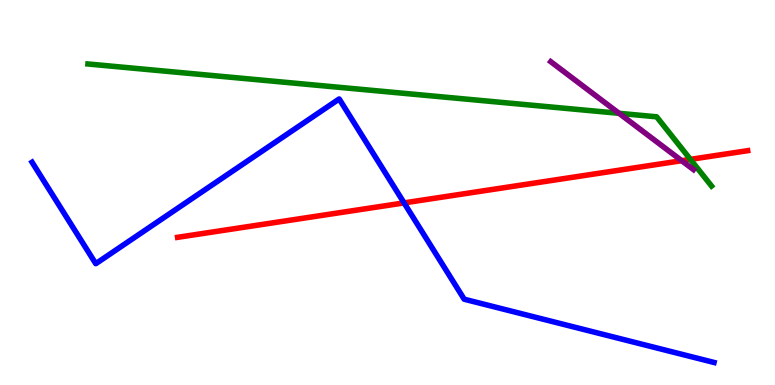[{'lines': ['blue', 'red'], 'intersections': [{'x': 5.21, 'y': 4.73}]}, {'lines': ['green', 'red'], 'intersections': [{'x': 8.91, 'y': 5.86}]}, {'lines': ['purple', 'red'], 'intersections': [{'x': 8.8, 'y': 5.83}]}, {'lines': ['blue', 'green'], 'intersections': []}, {'lines': ['blue', 'purple'], 'intersections': []}, {'lines': ['green', 'purple'], 'intersections': [{'x': 7.99, 'y': 7.06}]}]